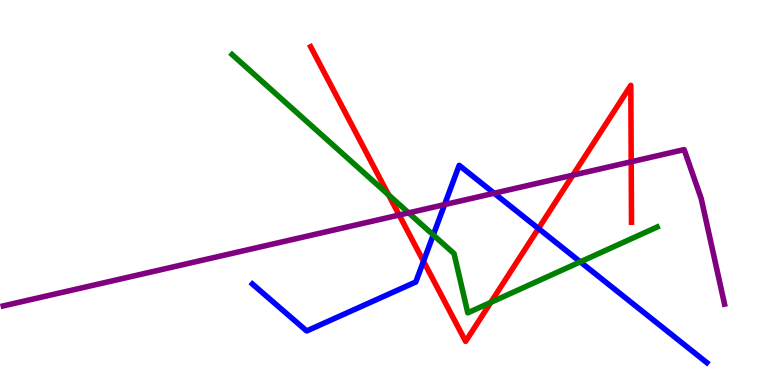[{'lines': ['blue', 'red'], 'intersections': [{'x': 5.46, 'y': 3.21}, {'x': 6.95, 'y': 4.06}]}, {'lines': ['green', 'red'], 'intersections': [{'x': 5.01, 'y': 4.94}, {'x': 6.33, 'y': 2.15}]}, {'lines': ['purple', 'red'], 'intersections': [{'x': 5.15, 'y': 4.41}, {'x': 7.39, 'y': 5.45}, {'x': 8.14, 'y': 5.8}]}, {'lines': ['blue', 'green'], 'intersections': [{'x': 5.59, 'y': 3.9}, {'x': 7.49, 'y': 3.2}]}, {'lines': ['blue', 'purple'], 'intersections': [{'x': 5.74, 'y': 4.69}, {'x': 6.38, 'y': 4.98}]}, {'lines': ['green', 'purple'], 'intersections': [{'x': 5.27, 'y': 4.47}]}]